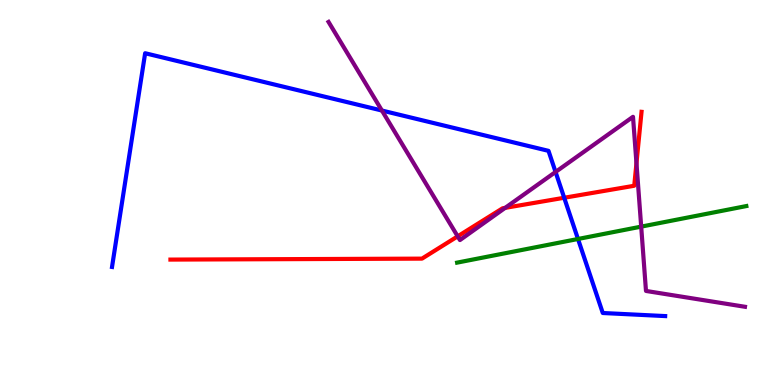[{'lines': ['blue', 'red'], 'intersections': [{'x': 7.28, 'y': 4.86}]}, {'lines': ['green', 'red'], 'intersections': []}, {'lines': ['purple', 'red'], 'intersections': [{'x': 5.91, 'y': 3.86}, {'x': 6.52, 'y': 4.6}, {'x': 8.21, 'y': 5.76}]}, {'lines': ['blue', 'green'], 'intersections': [{'x': 7.46, 'y': 3.79}]}, {'lines': ['blue', 'purple'], 'intersections': [{'x': 4.93, 'y': 7.13}, {'x': 7.17, 'y': 5.53}]}, {'lines': ['green', 'purple'], 'intersections': [{'x': 8.27, 'y': 4.11}]}]